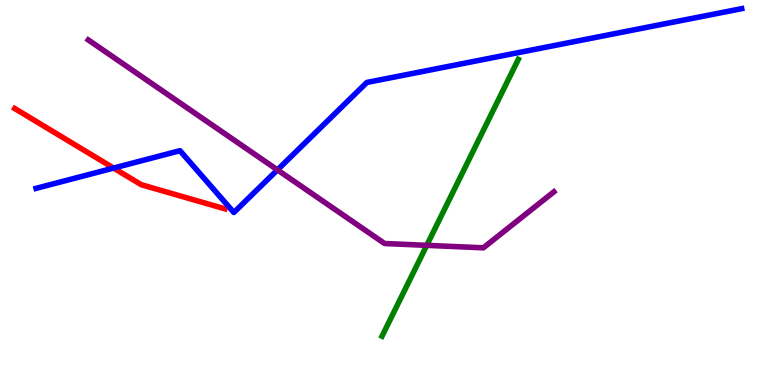[{'lines': ['blue', 'red'], 'intersections': [{'x': 1.47, 'y': 5.63}]}, {'lines': ['green', 'red'], 'intersections': []}, {'lines': ['purple', 'red'], 'intersections': []}, {'lines': ['blue', 'green'], 'intersections': []}, {'lines': ['blue', 'purple'], 'intersections': [{'x': 3.58, 'y': 5.59}]}, {'lines': ['green', 'purple'], 'intersections': [{'x': 5.51, 'y': 3.63}]}]